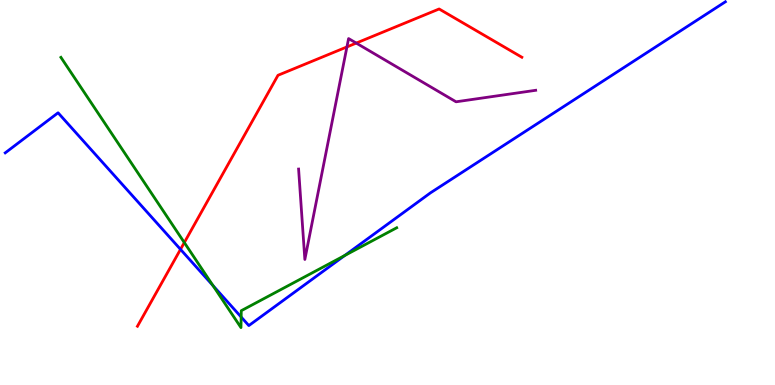[{'lines': ['blue', 'red'], 'intersections': [{'x': 2.33, 'y': 3.52}]}, {'lines': ['green', 'red'], 'intersections': [{'x': 2.38, 'y': 3.7}]}, {'lines': ['purple', 'red'], 'intersections': [{'x': 4.48, 'y': 8.78}, {'x': 4.6, 'y': 8.88}]}, {'lines': ['blue', 'green'], 'intersections': [{'x': 2.75, 'y': 2.58}, {'x': 3.11, 'y': 1.77}, {'x': 4.45, 'y': 3.36}]}, {'lines': ['blue', 'purple'], 'intersections': []}, {'lines': ['green', 'purple'], 'intersections': []}]